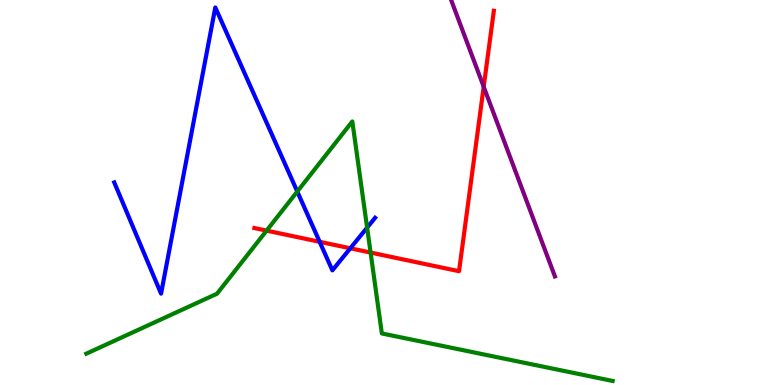[{'lines': ['blue', 'red'], 'intersections': [{'x': 4.12, 'y': 3.72}, {'x': 4.52, 'y': 3.55}]}, {'lines': ['green', 'red'], 'intersections': [{'x': 3.44, 'y': 4.01}, {'x': 4.78, 'y': 3.44}]}, {'lines': ['purple', 'red'], 'intersections': [{'x': 6.24, 'y': 7.75}]}, {'lines': ['blue', 'green'], 'intersections': [{'x': 3.84, 'y': 5.03}, {'x': 4.74, 'y': 4.09}]}, {'lines': ['blue', 'purple'], 'intersections': []}, {'lines': ['green', 'purple'], 'intersections': []}]